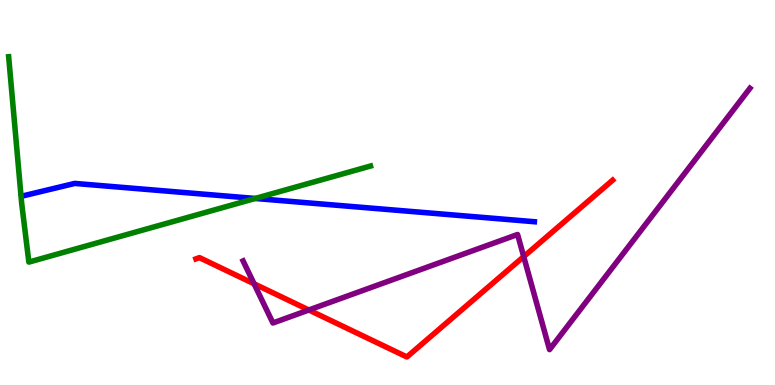[{'lines': ['blue', 'red'], 'intersections': []}, {'lines': ['green', 'red'], 'intersections': []}, {'lines': ['purple', 'red'], 'intersections': [{'x': 3.28, 'y': 2.63}, {'x': 3.98, 'y': 1.95}, {'x': 6.76, 'y': 3.33}]}, {'lines': ['blue', 'green'], 'intersections': [{'x': 3.29, 'y': 4.85}]}, {'lines': ['blue', 'purple'], 'intersections': []}, {'lines': ['green', 'purple'], 'intersections': []}]